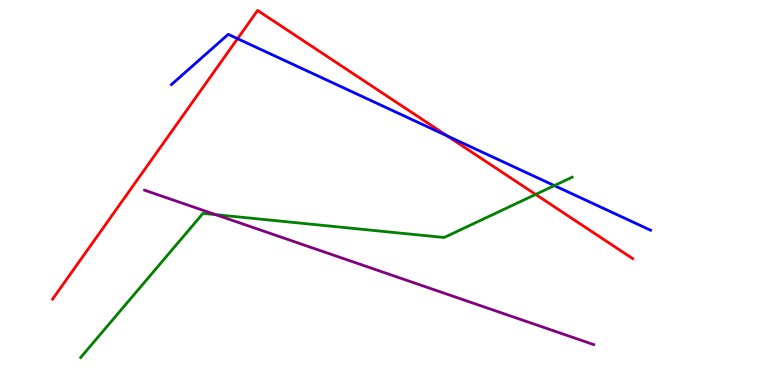[{'lines': ['blue', 'red'], 'intersections': [{'x': 3.07, 'y': 9.0}, {'x': 5.77, 'y': 6.47}]}, {'lines': ['green', 'red'], 'intersections': [{'x': 6.91, 'y': 4.95}]}, {'lines': ['purple', 'red'], 'intersections': []}, {'lines': ['blue', 'green'], 'intersections': [{'x': 7.15, 'y': 5.18}]}, {'lines': ['blue', 'purple'], 'intersections': []}, {'lines': ['green', 'purple'], 'intersections': [{'x': 2.78, 'y': 4.42}]}]